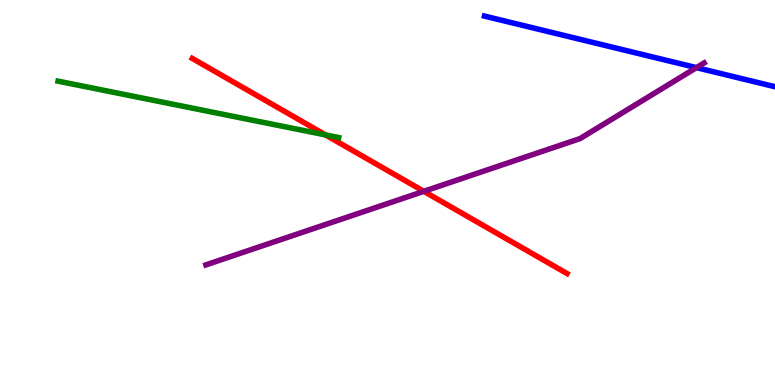[{'lines': ['blue', 'red'], 'intersections': []}, {'lines': ['green', 'red'], 'intersections': [{'x': 4.2, 'y': 6.5}]}, {'lines': ['purple', 'red'], 'intersections': [{'x': 5.47, 'y': 5.03}]}, {'lines': ['blue', 'green'], 'intersections': []}, {'lines': ['blue', 'purple'], 'intersections': [{'x': 8.99, 'y': 8.24}]}, {'lines': ['green', 'purple'], 'intersections': []}]